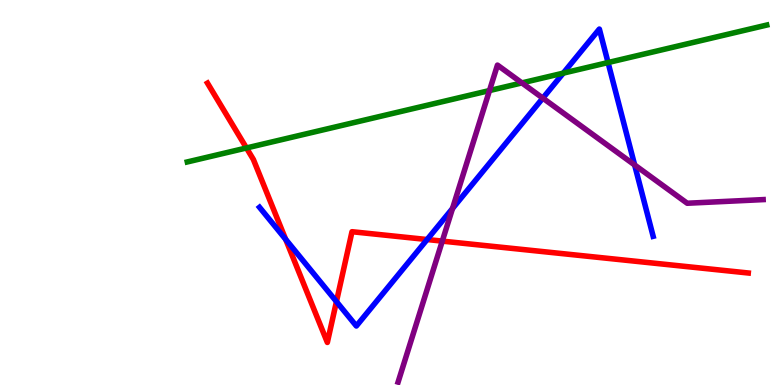[{'lines': ['blue', 'red'], 'intersections': [{'x': 3.69, 'y': 3.78}, {'x': 4.34, 'y': 2.17}, {'x': 5.51, 'y': 3.78}]}, {'lines': ['green', 'red'], 'intersections': [{'x': 3.18, 'y': 6.16}]}, {'lines': ['purple', 'red'], 'intersections': [{'x': 5.71, 'y': 3.74}]}, {'lines': ['blue', 'green'], 'intersections': [{'x': 7.27, 'y': 8.1}, {'x': 7.85, 'y': 8.38}]}, {'lines': ['blue', 'purple'], 'intersections': [{'x': 5.84, 'y': 4.59}, {'x': 7.0, 'y': 7.45}, {'x': 8.19, 'y': 5.72}]}, {'lines': ['green', 'purple'], 'intersections': [{'x': 6.32, 'y': 7.65}, {'x': 6.73, 'y': 7.85}]}]